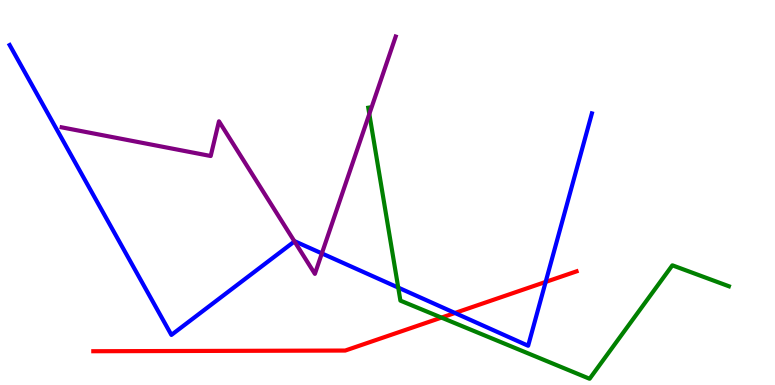[{'lines': ['blue', 'red'], 'intersections': [{'x': 5.87, 'y': 1.87}, {'x': 7.04, 'y': 2.68}]}, {'lines': ['green', 'red'], 'intersections': [{'x': 5.7, 'y': 1.75}]}, {'lines': ['purple', 'red'], 'intersections': []}, {'lines': ['blue', 'green'], 'intersections': [{'x': 5.14, 'y': 2.53}]}, {'lines': ['blue', 'purple'], 'intersections': [{'x': 3.8, 'y': 3.73}, {'x': 4.15, 'y': 3.42}]}, {'lines': ['green', 'purple'], 'intersections': [{'x': 4.77, 'y': 7.04}]}]